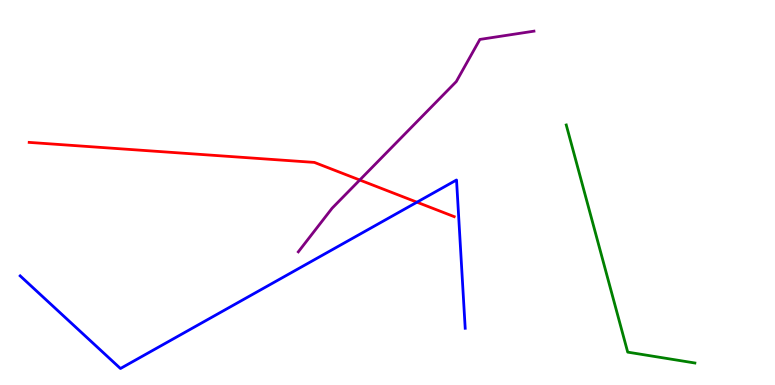[{'lines': ['blue', 'red'], 'intersections': [{'x': 5.38, 'y': 4.75}]}, {'lines': ['green', 'red'], 'intersections': []}, {'lines': ['purple', 'red'], 'intersections': [{'x': 4.64, 'y': 5.32}]}, {'lines': ['blue', 'green'], 'intersections': []}, {'lines': ['blue', 'purple'], 'intersections': []}, {'lines': ['green', 'purple'], 'intersections': []}]